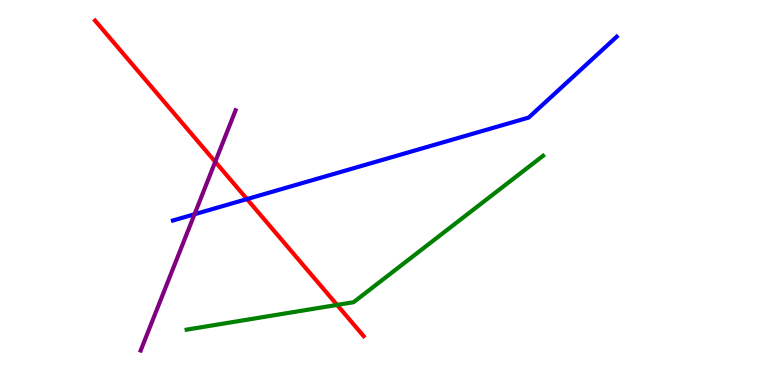[{'lines': ['blue', 'red'], 'intersections': [{'x': 3.19, 'y': 4.83}]}, {'lines': ['green', 'red'], 'intersections': [{'x': 4.35, 'y': 2.08}]}, {'lines': ['purple', 'red'], 'intersections': [{'x': 2.78, 'y': 5.8}]}, {'lines': ['blue', 'green'], 'intersections': []}, {'lines': ['blue', 'purple'], 'intersections': [{'x': 2.51, 'y': 4.43}]}, {'lines': ['green', 'purple'], 'intersections': []}]